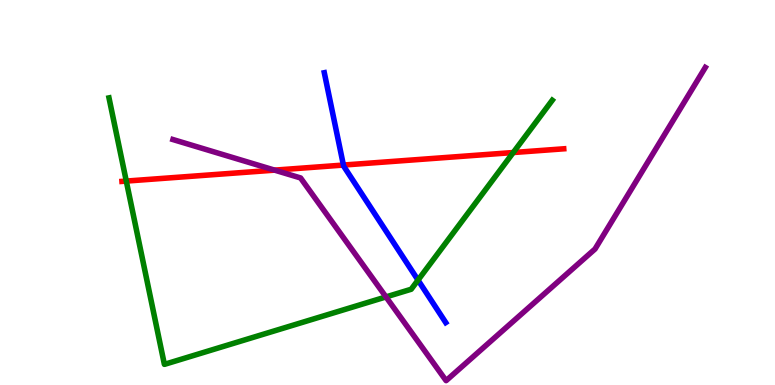[{'lines': ['blue', 'red'], 'intersections': [{'x': 4.43, 'y': 5.71}]}, {'lines': ['green', 'red'], 'intersections': [{'x': 1.63, 'y': 5.3}, {'x': 6.62, 'y': 6.04}]}, {'lines': ['purple', 'red'], 'intersections': [{'x': 3.54, 'y': 5.58}]}, {'lines': ['blue', 'green'], 'intersections': [{'x': 5.39, 'y': 2.72}]}, {'lines': ['blue', 'purple'], 'intersections': []}, {'lines': ['green', 'purple'], 'intersections': [{'x': 4.98, 'y': 2.29}]}]